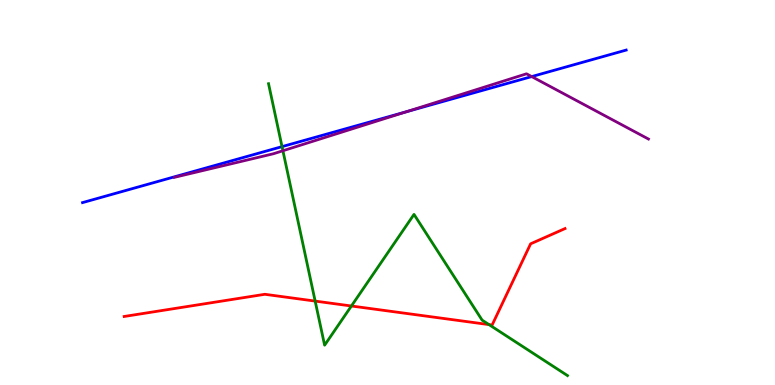[{'lines': ['blue', 'red'], 'intersections': []}, {'lines': ['green', 'red'], 'intersections': [{'x': 4.07, 'y': 2.18}, {'x': 4.53, 'y': 2.05}, {'x': 6.31, 'y': 1.57}]}, {'lines': ['purple', 'red'], 'intersections': []}, {'lines': ['blue', 'green'], 'intersections': [{'x': 3.64, 'y': 6.19}]}, {'lines': ['blue', 'purple'], 'intersections': [{'x': 5.24, 'y': 7.1}, {'x': 6.86, 'y': 8.01}]}, {'lines': ['green', 'purple'], 'intersections': [{'x': 3.65, 'y': 6.08}]}]